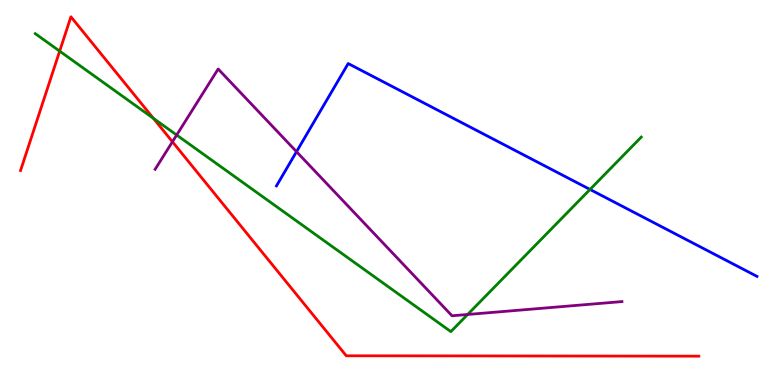[{'lines': ['blue', 'red'], 'intersections': []}, {'lines': ['green', 'red'], 'intersections': [{'x': 0.77, 'y': 8.67}, {'x': 1.98, 'y': 6.93}]}, {'lines': ['purple', 'red'], 'intersections': [{'x': 2.22, 'y': 6.32}]}, {'lines': ['blue', 'green'], 'intersections': [{'x': 7.61, 'y': 5.08}]}, {'lines': ['blue', 'purple'], 'intersections': [{'x': 3.83, 'y': 6.06}]}, {'lines': ['green', 'purple'], 'intersections': [{'x': 2.28, 'y': 6.49}, {'x': 6.03, 'y': 1.83}]}]